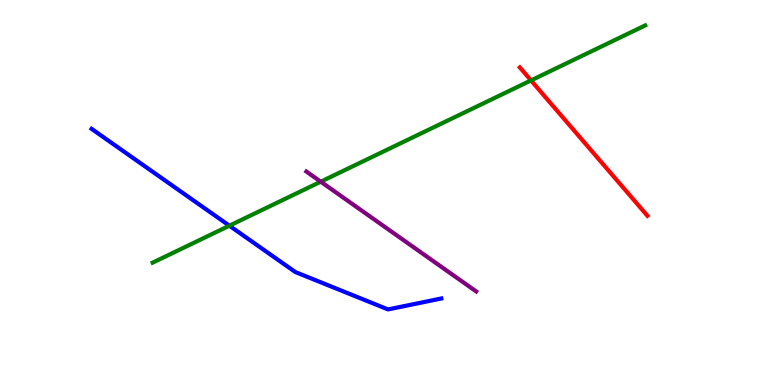[{'lines': ['blue', 'red'], 'intersections': []}, {'lines': ['green', 'red'], 'intersections': [{'x': 6.85, 'y': 7.91}]}, {'lines': ['purple', 'red'], 'intersections': []}, {'lines': ['blue', 'green'], 'intersections': [{'x': 2.96, 'y': 4.14}]}, {'lines': ['blue', 'purple'], 'intersections': []}, {'lines': ['green', 'purple'], 'intersections': [{'x': 4.14, 'y': 5.28}]}]